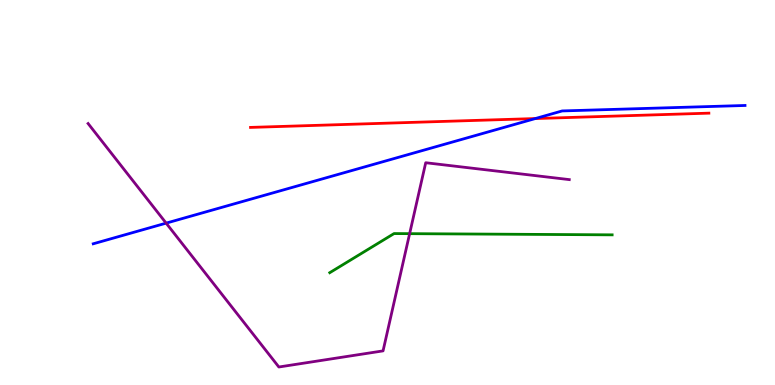[{'lines': ['blue', 'red'], 'intersections': [{'x': 6.91, 'y': 6.92}]}, {'lines': ['green', 'red'], 'intersections': []}, {'lines': ['purple', 'red'], 'intersections': []}, {'lines': ['blue', 'green'], 'intersections': []}, {'lines': ['blue', 'purple'], 'intersections': [{'x': 2.14, 'y': 4.2}]}, {'lines': ['green', 'purple'], 'intersections': [{'x': 5.29, 'y': 3.93}]}]